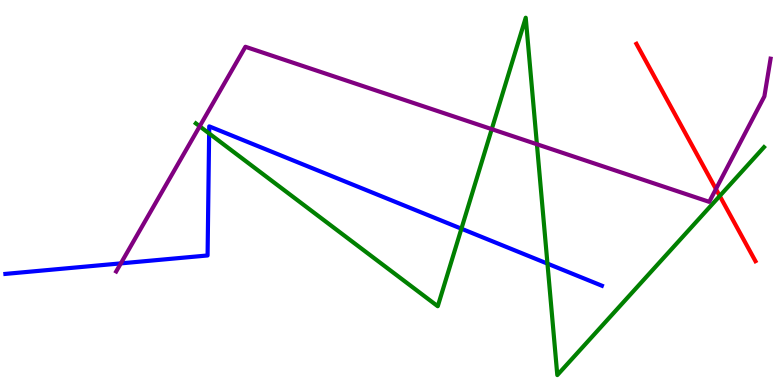[{'lines': ['blue', 'red'], 'intersections': []}, {'lines': ['green', 'red'], 'intersections': [{'x': 9.29, 'y': 4.91}]}, {'lines': ['purple', 'red'], 'intersections': [{'x': 9.24, 'y': 5.09}]}, {'lines': ['blue', 'green'], 'intersections': [{'x': 2.7, 'y': 6.53}, {'x': 5.95, 'y': 4.06}, {'x': 7.06, 'y': 3.15}]}, {'lines': ['blue', 'purple'], 'intersections': [{'x': 1.56, 'y': 3.16}]}, {'lines': ['green', 'purple'], 'intersections': [{'x': 2.58, 'y': 6.72}, {'x': 6.35, 'y': 6.65}, {'x': 6.93, 'y': 6.25}]}]